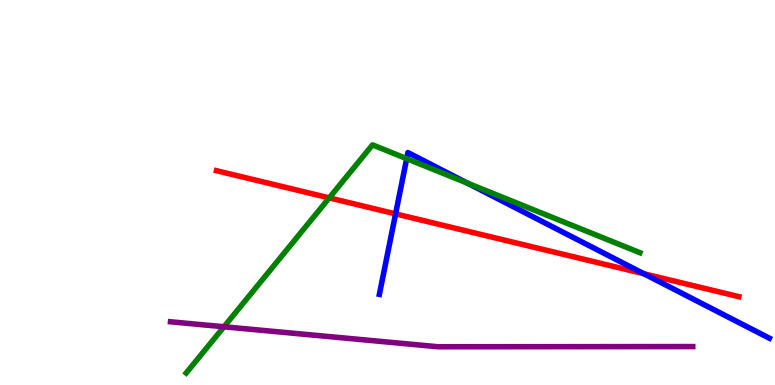[{'lines': ['blue', 'red'], 'intersections': [{'x': 5.1, 'y': 4.44}, {'x': 8.31, 'y': 2.89}]}, {'lines': ['green', 'red'], 'intersections': [{'x': 4.25, 'y': 4.86}]}, {'lines': ['purple', 'red'], 'intersections': []}, {'lines': ['blue', 'green'], 'intersections': [{'x': 5.25, 'y': 5.88}, {'x': 6.03, 'y': 5.24}]}, {'lines': ['blue', 'purple'], 'intersections': []}, {'lines': ['green', 'purple'], 'intersections': [{'x': 2.89, 'y': 1.51}]}]